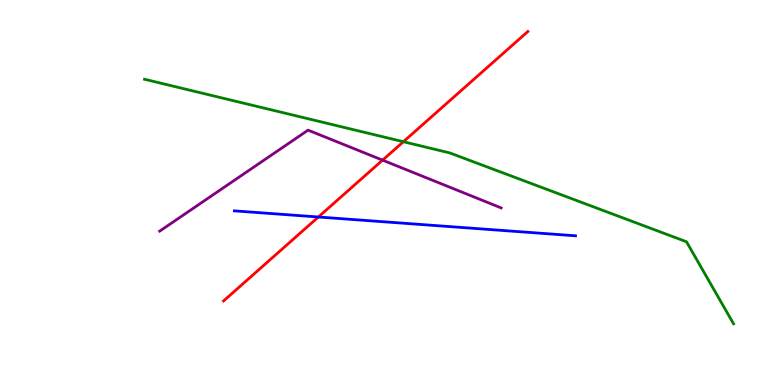[{'lines': ['blue', 'red'], 'intersections': [{'x': 4.11, 'y': 4.36}]}, {'lines': ['green', 'red'], 'intersections': [{'x': 5.2, 'y': 6.32}]}, {'lines': ['purple', 'red'], 'intersections': [{'x': 4.94, 'y': 5.84}]}, {'lines': ['blue', 'green'], 'intersections': []}, {'lines': ['blue', 'purple'], 'intersections': []}, {'lines': ['green', 'purple'], 'intersections': []}]